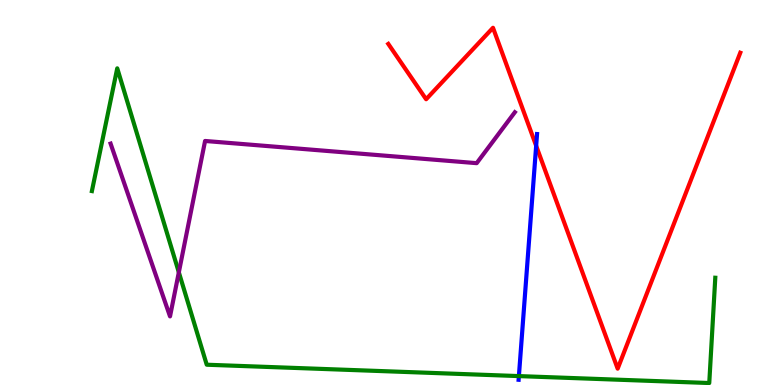[{'lines': ['blue', 'red'], 'intersections': [{'x': 6.92, 'y': 6.21}]}, {'lines': ['green', 'red'], 'intersections': []}, {'lines': ['purple', 'red'], 'intersections': []}, {'lines': ['blue', 'green'], 'intersections': [{'x': 6.7, 'y': 0.231}]}, {'lines': ['blue', 'purple'], 'intersections': []}, {'lines': ['green', 'purple'], 'intersections': [{'x': 2.31, 'y': 2.93}]}]